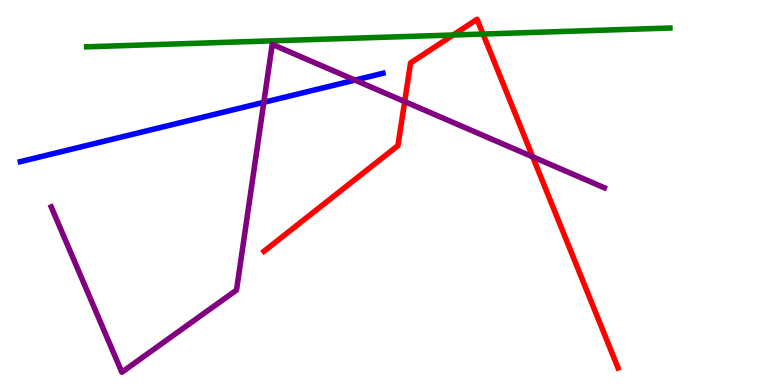[{'lines': ['blue', 'red'], 'intersections': []}, {'lines': ['green', 'red'], 'intersections': [{'x': 5.85, 'y': 9.09}, {'x': 6.23, 'y': 9.12}]}, {'lines': ['purple', 'red'], 'intersections': [{'x': 5.22, 'y': 7.36}, {'x': 6.87, 'y': 5.93}]}, {'lines': ['blue', 'green'], 'intersections': []}, {'lines': ['blue', 'purple'], 'intersections': [{'x': 3.4, 'y': 7.34}, {'x': 4.58, 'y': 7.92}]}, {'lines': ['green', 'purple'], 'intersections': []}]